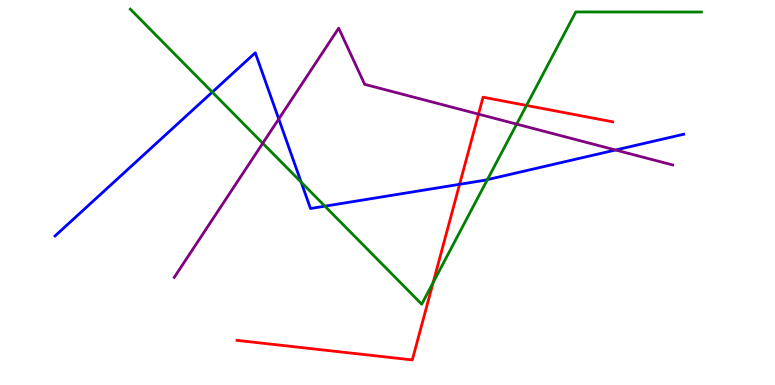[{'lines': ['blue', 'red'], 'intersections': [{'x': 5.93, 'y': 5.21}]}, {'lines': ['green', 'red'], 'intersections': [{'x': 5.59, 'y': 2.66}, {'x': 6.79, 'y': 7.26}]}, {'lines': ['purple', 'red'], 'intersections': [{'x': 6.17, 'y': 7.04}]}, {'lines': ['blue', 'green'], 'intersections': [{'x': 2.74, 'y': 7.61}, {'x': 3.89, 'y': 5.27}, {'x': 4.19, 'y': 4.65}, {'x': 6.29, 'y': 5.33}]}, {'lines': ['blue', 'purple'], 'intersections': [{'x': 3.6, 'y': 6.91}, {'x': 7.94, 'y': 6.1}]}, {'lines': ['green', 'purple'], 'intersections': [{'x': 3.39, 'y': 6.28}, {'x': 6.67, 'y': 6.78}]}]